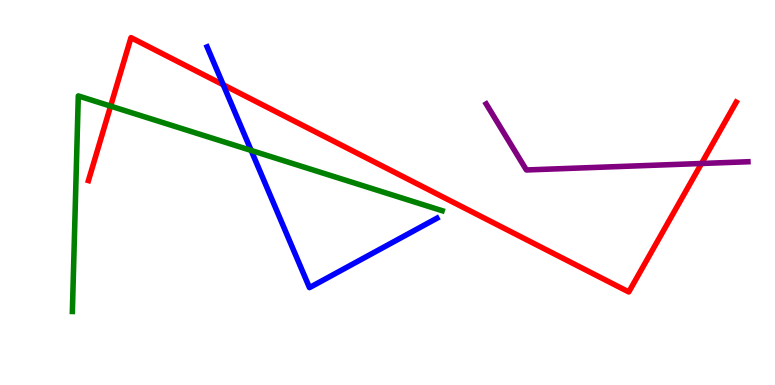[{'lines': ['blue', 'red'], 'intersections': [{'x': 2.88, 'y': 7.8}]}, {'lines': ['green', 'red'], 'intersections': [{'x': 1.43, 'y': 7.24}]}, {'lines': ['purple', 'red'], 'intersections': [{'x': 9.05, 'y': 5.75}]}, {'lines': ['blue', 'green'], 'intersections': [{'x': 3.24, 'y': 6.09}]}, {'lines': ['blue', 'purple'], 'intersections': []}, {'lines': ['green', 'purple'], 'intersections': []}]